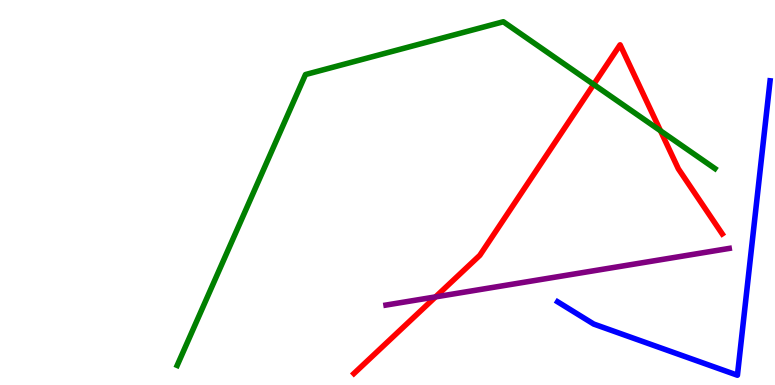[{'lines': ['blue', 'red'], 'intersections': []}, {'lines': ['green', 'red'], 'intersections': [{'x': 7.66, 'y': 7.81}, {'x': 8.52, 'y': 6.6}]}, {'lines': ['purple', 'red'], 'intersections': [{'x': 5.62, 'y': 2.29}]}, {'lines': ['blue', 'green'], 'intersections': []}, {'lines': ['blue', 'purple'], 'intersections': []}, {'lines': ['green', 'purple'], 'intersections': []}]